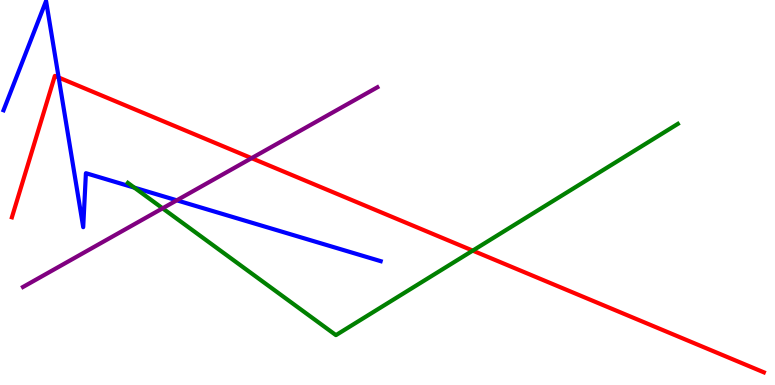[{'lines': ['blue', 'red'], 'intersections': [{'x': 0.757, 'y': 7.99}]}, {'lines': ['green', 'red'], 'intersections': [{'x': 6.1, 'y': 3.49}]}, {'lines': ['purple', 'red'], 'intersections': [{'x': 3.25, 'y': 5.89}]}, {'lines': ['blue', 'green'], 'intersections': [{'x': 1.73, 'y': 5.13}]}, {'lines': ['blue', 'purple'], 'intersections': [{'x': 2.28, 'y': 4.8}]}, {'lines': ['green', 'purple'], 'intersections': [{'x': 2.1, 'y': 4.59}]}]